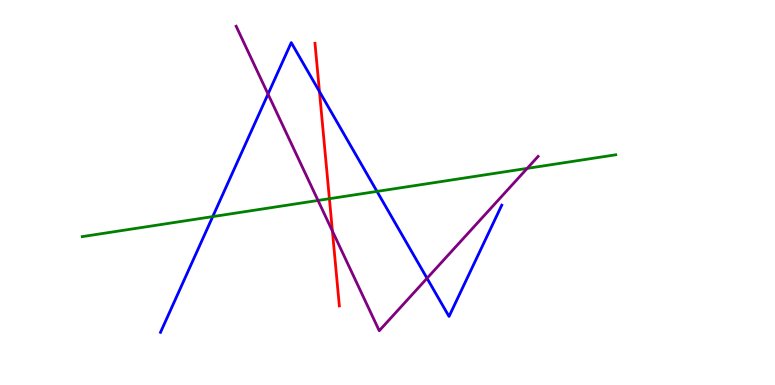[{'lines': ['blue', 'red'], 'intersections': [{'x': 4.12, 'y': 7.62}]}, {'lines': ['green', 'red'], 'intersections': [{'x': 4.25, 'y': 4.84}]}, {'lines': ['purple', 'red'], 'intersections': [{'x': 4.29, 'y': 4.0}]}, {'lines': ['blue', 'green'], 'intersections': [{'x': 2.74, 'y': 4.37}, {'x': 4.86, 'y': 5.03}]}, {'lines': ['blue', 'purple'], 'intersections': [{'x': 3.46, 'y': 7.56}, {'x': 5.51, 'y': 2.77}]}, {'lines': ['green', 'purple'], 'intersections': [{'x': 4.1, 'y': 4.79}, {'x': 6.8, 'y': 5.63}]}]